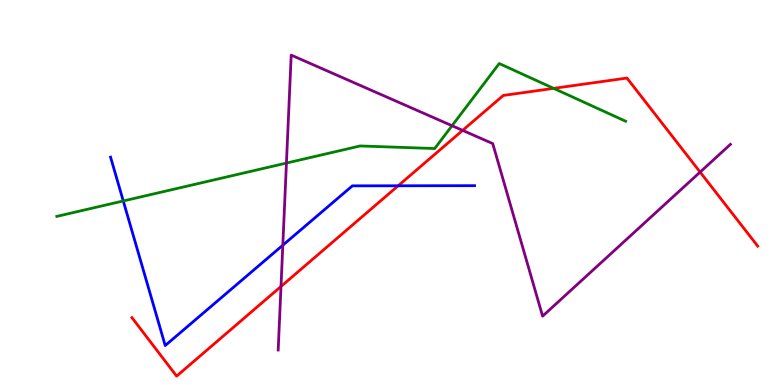[{'lines': ['blue', 'red'], 'intersections': [{'x': 5.14, 'y': 5.17}]}, {'lines': ['green', 'red'], 'intersections': [{'x': 7.14, 'y': 7.7}]}, {'lines': ['purple', 'red'], 'intersections': [{'x': 3.63, 'y': 2.56}, {'x': 5.97, 'y': 6.61}, {'x': 9.03, 'y': 5.53}]}, {'lines': ['blue', 'green'], 'intersections': [{'x': 1.59, 'y': 4.78}]}, {'lines': ['blue', 'purple'], 'intersections': [{'x': 3.65, 'y': 3.63}]}, {'lines': ['green', 'purple'], 'intersections': [{'x': 3.7, 'y': 5.76}, {'x': 5.83, 'y': 6.73}]}]